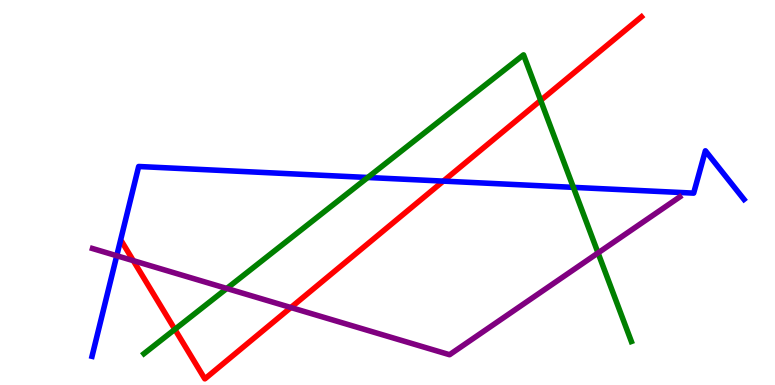[{'lines': ['blue', 'red'], 'intersections': [{'x': 5.72, 'y': 5.3}]}, {'lines': ['green', 'red'], 'intersections': [{'x': 2.26, 'y': 1.45}, {'x': 6.98, 'y': 7.39}]}, {'lines': ['purple', 'red'], 'intersections': [{'x': 1.72, 'y': 3.23}, {'x': 3.75, 'y': 2.01}]}, {'lines': ['blue', 'green'], 'intersections': [{'x': 4.75, 'y': 5.39}, {'x': 7.4, 'y': 5.13}]}, {'lines': ['blue', 'purple'], 'intersections': [{'x': 1.51, 'y': 3.36}]}, {'lines': ['green', 'purple'], 'intersections': [{'x': 2.93, 'y': 2.51}, {'x': 7.72, 'y': 3.43}]}]